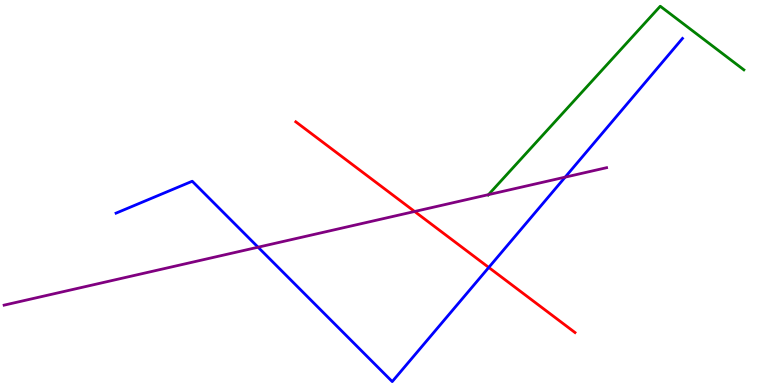[{'lines': ['blue', 'red'], 'intersections': [{'x': 6.31, 'y': 3.05}]}, {'lines': ['green', 'red'], 'intersections': []}, {'lines': ['purple', 'red'], 'intersections': [{'x': 5.35, 'y': 4.51}]}, {'lines': ['blue', 'green'], 'intersections': []}, {'lines': ['blue', 'purple'], 'intersections': [{'x': 3.33, 'y': 3.58}, {'x': 7.29, 'y': 5.4}]}, {'lines': ['green', 'purple'], 'intersections': [{'x': 6.3, 'y': 4.94}]}]